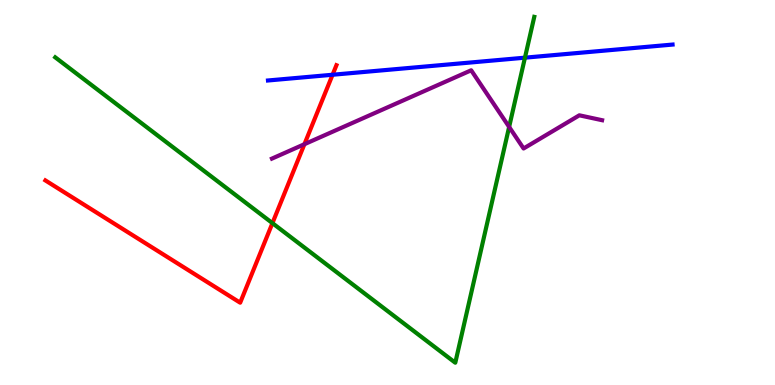[{'lines': ['blue', 'red'], 'intersections': [{'x': 4.29, 'y': 8.06}]}, {'lines': ['green', 'red'], 'intersections': [{'x': 3.52, 'y': 4.2}]}, {'lines': ['purple', 'red'], 'intersections': [{'x': 3.93, 'y': 6.25}]}, {'lines': ['blue', 'green'], 'intersections': [{'x': 6.77, 'y': 8.5}]}, {'lines': ['blue', 'purple'], 'intersections': []}, {'lines': ['green', 'purple'], 'intersections': [{'x': 6.57, 'y': 6.7}]}]